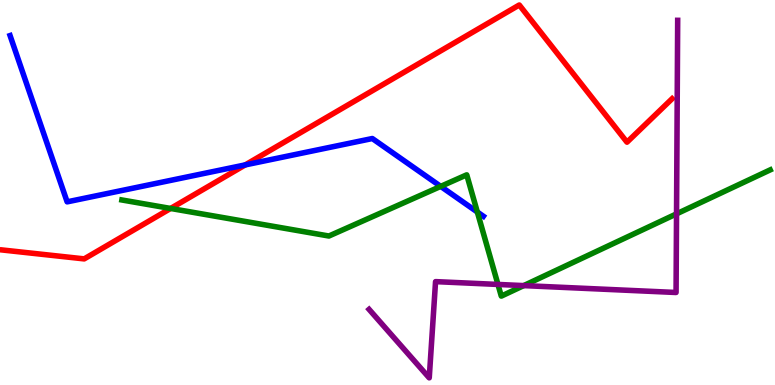[{'lines': ['blue', 'red'], 'intersections': [{'x': 3.16, 'y': 5.72}]}, {'lines': ['green', 'red'], 'intersections': [{'x': 2.2, 'y': 4.59}]}, {'lines': ['purple', 'red'], 'intersections': []}, {'lines': ['blue', 'green'], 'intersections': [{'x': 5.69, 'y': 5.16}, {'x': 6.16, 'y': 4.49}]}, {'lines': ['blue', 'purple'], 'intersections': []}, {'lines': ['green', 'purple'], 'intersections': [{'x': 6.43, 'y': 2.61}, {'x': 6.76, 'y': 2.58}, {'x': 8.73, 'y': 4.45}]}]